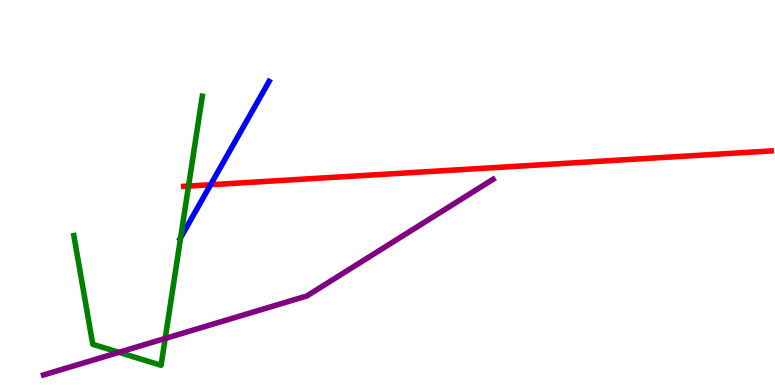[{'lines': ['blue', 'red'], 'intersections': [{'x': 2.72, 'y': 5.2}]}, {'lines': ['green', 'red'], 'intersections': [{'x': 2.43, 'y': 5.17}]}, {'lines': ['purple', 'red'], 'intersections': []}, {'lines': ['blue', 'green'], 'intersections': [{'x': 2.33, 'y': 3.83}]}, {'lines': ['blue', 'purple'], 'intersections': []}, {'lines': ['green', 'purple'], 'intersections': [{'x': 1.53, 'y': 0.848}, {'x': 2.13, 'y': 1.21}]}]